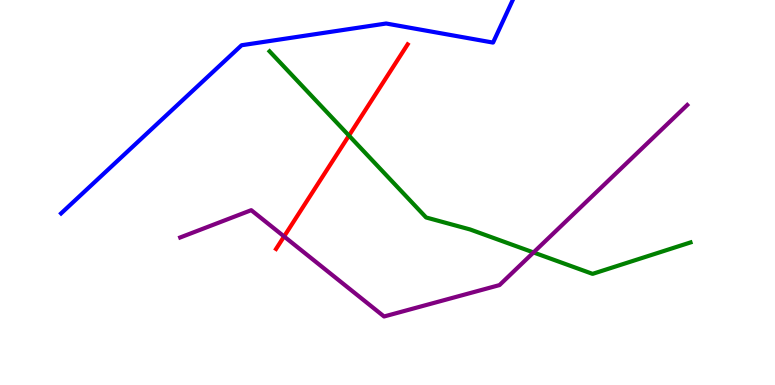[{'lines': ['blue', 'red'], 'intersections': []}, {'lines': ['green', 'red'], 'intersections': [{'x': 4.5, 'y': 6.48}]}, {'lines': ['purple', 'red'], 'intersections': [{'x': 3.67, 'y': 3.86}]}, {'lines': ['blue', 'green'], 'intersections': []}, {'lines': ['blue', 'purple'], 'intersections': []}, {'lines': ['green', 'purple'], 'intersections': [{'x': 6.88, 'y': 3.44}]}]